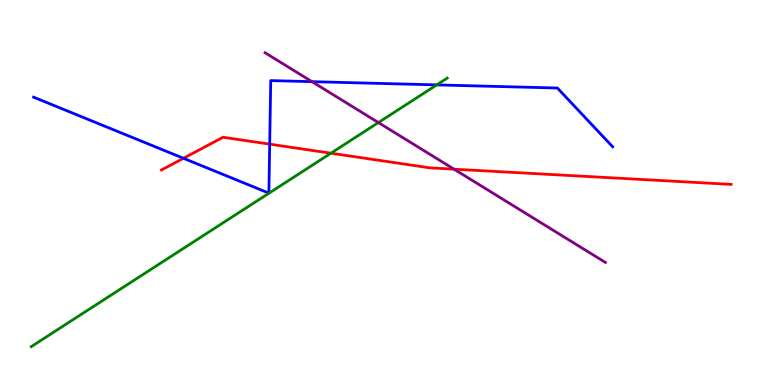[{'lines': ['blue', 'red'], 'intersections': [{'x': 2.37, 'y': 5.89}, {'x': 3.48, 'y': 6.26}]}, {'lines': ['green', 'red'], 'intersections': [{'x': 4.27, 'y': 6.02}]}, {'lines': ['purple', 'red'], 'intersections': [{'x': 5.86, 'y': 5.61}]}, {'lines': ['blue', 'green'], 'intersections': [{'x': 5.64, 'y': 7.79}]}, {'lines': ['blue', 'purple'], 'intersections': [{'x': 4.03, 'y': 7.88}]}, {'lines': ['green', 'purple'], 'intersections': [{'x': 4.88, 'y': 6.82}]}]